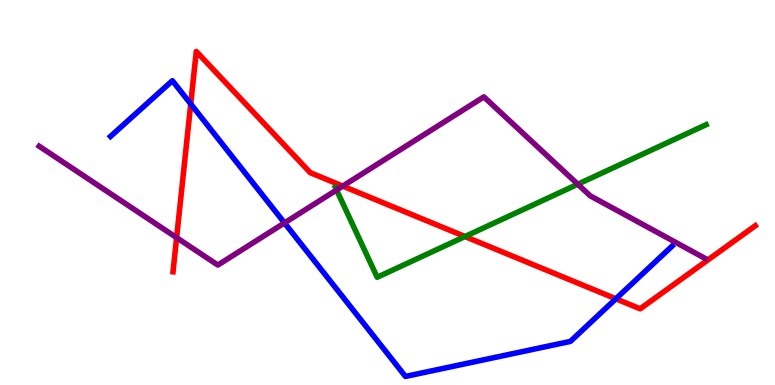[{'lines': ['blue', 'red'], 'intersections': [{'x': 2.46, 'y': 7.3}, {'x': 7.95, 'y': 2.24}]}, {'lines': ['green', 'red'], 'intersections': [{'x': 6.0, 'y': 3.86}]}, {'lines': ['purple', 'red'], 'intersections': [{'x': 2.28, 'y': 3.83}, {'x': 4.42, 'y': 5.17}]}, {'lines': ['blue', 'green'], 'intersections': []}, {'lines': ['blue', 'purple'], 'intersections': [{'x': 3.67, 'y': 4.21}]}, {'lines': ['green', 'purple'], 'intersections': [{'x': 4.34, 'y': 5.06}, {'x': 7.46, 'y': 5.21}]}]